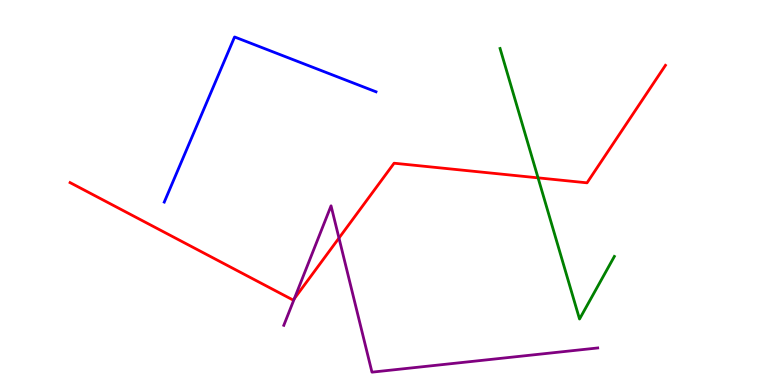[{'lines': ['blue', 'red'], 'intersections': []}, {'lines': ['green', 'red'], 'intersections': [{'x': 6.94, 'y': 5.38}]}, {'lines': ['purple', 'red'], 'intersections': [{'x': 3.8, 'y': 2.24}, {'x': 4.37, 'y': 3.82}]}, {'lines': ['blue', 'green'], 'intersections': []}, {'lines': ['blue', 'purple'], 'intersections': []}, {'lines': ['green', 'purple'], 'intersections': []}]